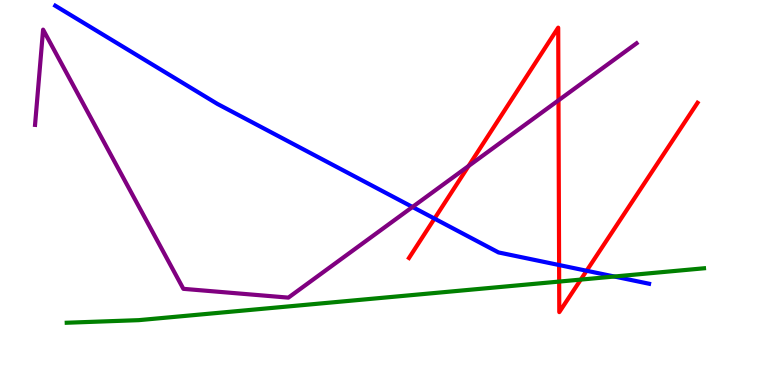[{'lines': ['blue', 'red'], 'intersections': [{'x': 5.61, 'y': 4.32}, {'x': 7.21, 'y': 3.12}, {'x': 7.57, 'y': 2.97}]}, {'lines': ['green', 'red'], 'intersections': [{'x': 7.22, 'y': 2.69}, {'x': 7.49, 'y': 2.74}]}, {'lines': ['purple', 'red'], 'intersections': [{'x': 6.05, 'y': 5.69}, {'x': 7.21, 'y': 7.39}]}, {'lines': ['blue', 'green'], 'intersections': [{'x': 7.93, 'y': 2.82}]}, {'lines': ['blue', 'purple'], 'intersections': [{'x': 5.32, 'y': 4.62}]}, {'lines': ['green', 'purple'], 'intersections': []}]